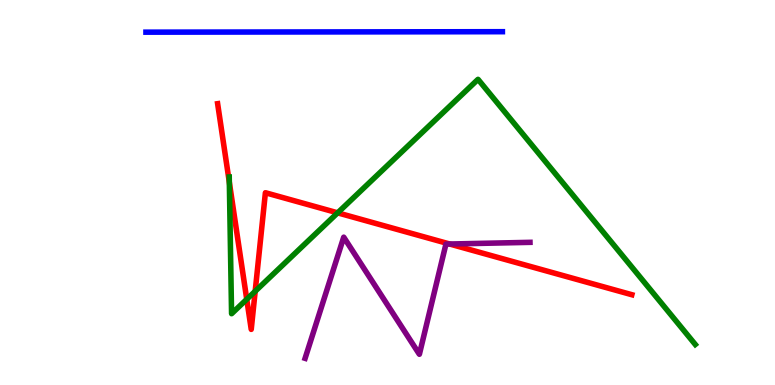[{'lines': ['blue', 'red'], 'intersections': []}, {'lines': ['green', 'red'], 'intersections': [{'x': 2.96, 'y': 5.27}, {'x': 3.18, 'y': 2.23}, {'x': 3.29, 'y': 2.43}, {'x': 4.36, 'y': 4.47}]}, {'lines': ['purple', 'red'], 'intersections': [{'x': 5.8, 'y': 3.66}]}, {'lines': ['blue', 'green'], 'intersections': []}, {'lines': ['blue', 'purple'], 'intersections': []}, {'lines': ['green', 'purple'], 'intersections': []}]